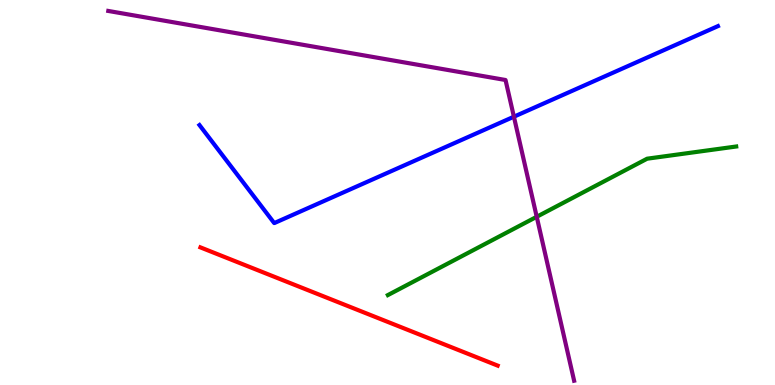[{'lines': ['blue', 'red'], 'intersections': []}, {'lines': ['green', 'red'], 'intersections': []}, {'lines': ['purple', 'red'], 'intersections': []}, {'lines': ['blue', 'green'], 'intersections': []}, {'lines': ['blue', 'purple'], 'intersections': [{'x': 6.63, 'y': 6.97}]}, {'lines': ['green', 'purple'], 'intersections': [{'x': 6.93, 'y': 4.37}]}]